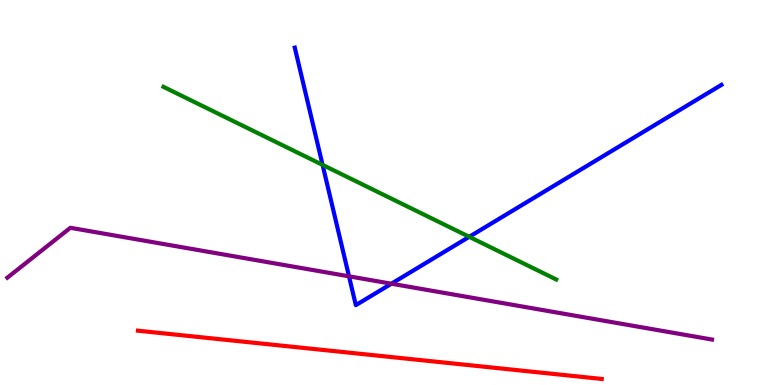[{'lines': ['blue', 'red'], 'intersections': []}, {'lines': ['green', 'red'], 'intersections': []}, {'lines': ['purple', 'red'], 'intersections': []}, {'lines': ['blue', 'green'], 'intersections': [{'x': 4.16, 'y': 5.72}, {'x': 6.05, 'y': 3.85}]}, {'lines': ['blue', 'purple'], 'intersections': [{'x': 4.5, 'y': 2.82}, {'x': 5.05, 'y': 2.63}]}, {'lines': ['green', 'purple'], 'intersections': []}]